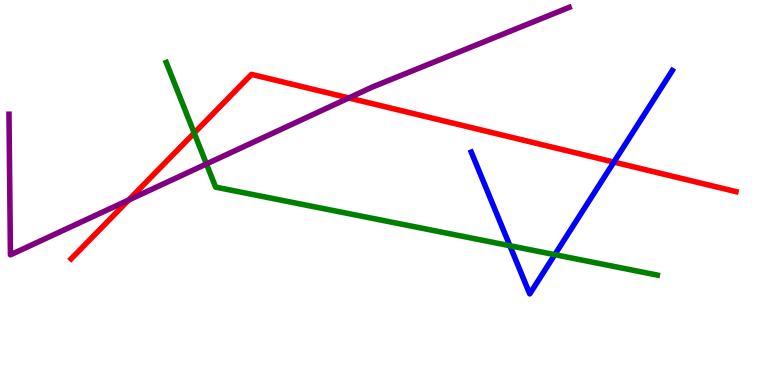[{'lines': ['blue', 'red'], 'intersections': [{'x': 7.92, 'y': 5.79}]}, {'lines': ['green', 'red'], 'intersections': [{'x': 2.51, 'y': 6.55}]}, {'lines': ['purple', 'red'], 'intersections': [{'x': 1.66, 'y': 4.81}, {'x': 4.5, 'y': 7.46}]}, {'lines': ['blue', 'green'], 'intersections': [{'x': 6.58, 'y': 3.62}, {'x': 7.16, 'y': 3.39}]}, {'lines': ['blue', 'purple'], 'intersections': []}, {'lines': ['green', 'purple'], 'intersections': [{'x': 2.66, 'y': 5.74}]}]